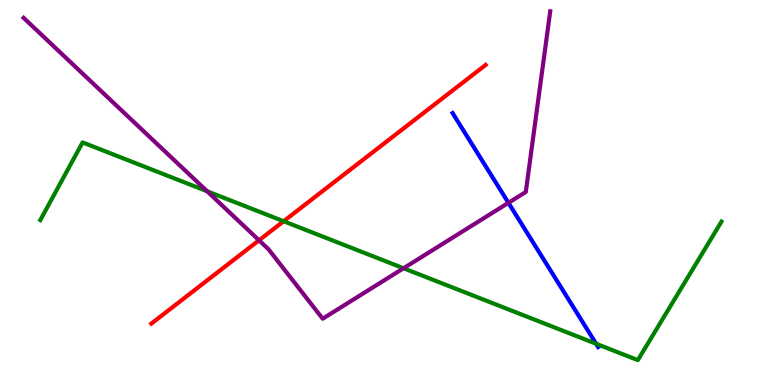[{'lines': ['blue', 'red'], 'intersections': []}, {'lines': ['green', 'red'], 'intersections': [{'x': 3.66, 'y': 4.25}]}, {'lines': ['purple', 'red'], 'intersections': [{'x': 3.34, 'y': 3.76}]}, {'lines': ['blue', 'green'], 'intersections': [{'x': 7.69, 'y': 1.07}]}, {'lines': ['blue', 'purple'], 'intersections': [{'x': 6.56, 'y': 4.73}]}, {'lines': ['green', 'purple'], 'intersections': [{'x': 2.67, 'y': 5.03}, {'x': 5.21, 'y': 3.03}]}]